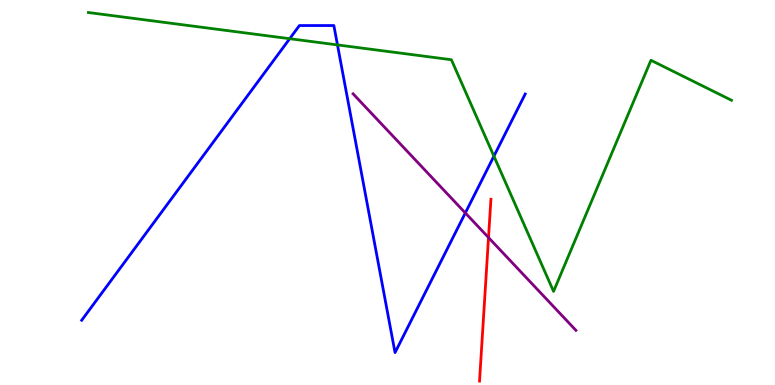[{'lines': ['blue', 'red'], 'intersections': []}, {'lines': ['green', 'red'], 'intersections': []}, {'lines': ['purple', 'red'], 'intersections': [{'x': 6.3, 'y': 3.83}]}, {'lines': ['blue', 'green'], 'intersections': [{'x': 3.74, 'y': 8.99}, {'x': 4.35, 'y': 8.83}, {'x': 6.37, 'y': 5.94}]}, {'lines': ['blue', 'purple'], 'intersections': [{'x': 6.0, 'y': 4.47}]}, {'lines': ['green', 'purple'], 'intersections': []}]